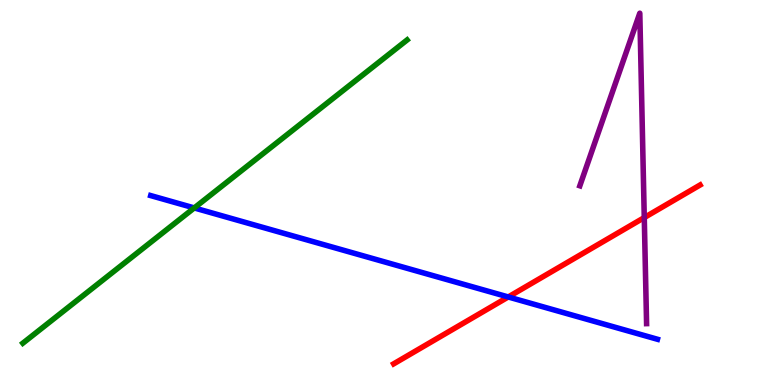[{'lines': ['blue', 'red'], 'intersections': [{'x': 6.56, 'y': 2.29}]}, {'lines': ['green', 'red'], 'intersections': []}, {'lines': ['purple', 'red'], 'intersections': [{'x': 8.31, 'y': 4.35}]}, {'lines': ['blue', 'green'], 'intersections': [{'x': 2.51, 'y': 4.6}]}, {'lines': ['blue', 'purple'], 'intersections': []}, {'lines': ['green', 'purple'], 'intersections': []}]